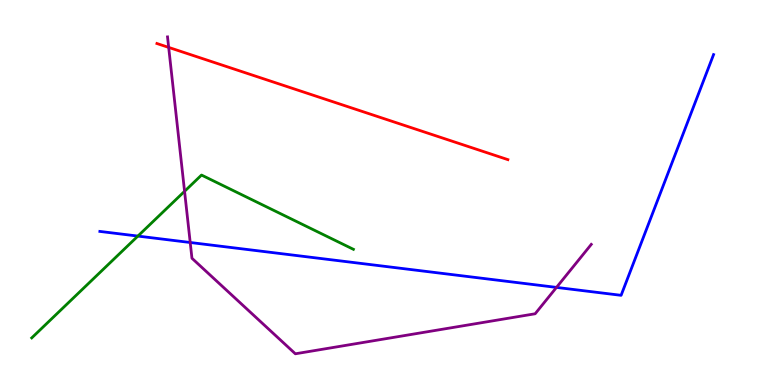[{'lines': ['blue', 'red'], 'intersections': []}, {'lines': ['green', 'red'], 'intersections': []}, {'lines': ['purple', 'red'], 'intersections': [{'x': 2.18, 'y': 8.77}]}, {'lines': ['blue', 'green'], 'intersections': [{'x': 1.78, 'y': 3.87}]}, {'lines': ['blue', 'purple'], 'intersections': [{'x': 2.45, 'y': 3.7}, {'x': 7.18, 'y': 2.54}]}, {'lines': ['green', 'purple'], 'intersections': [{'x': 2.38, 'y': 5.03}]}]